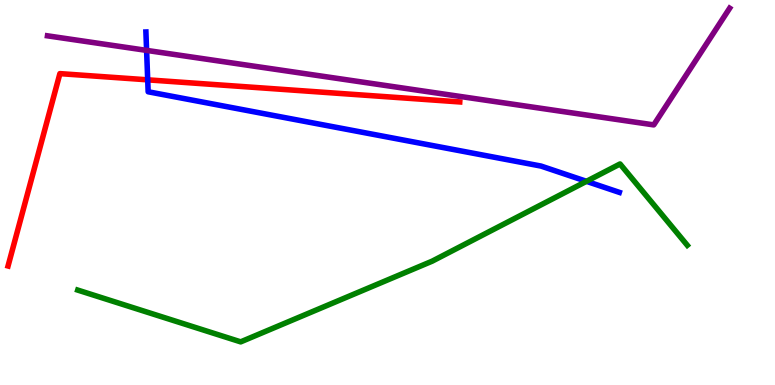[{'lines': ['blue', 'red'], 'intersections': [{'x': 1.91, 'y': 7.93}]}, {'lines': ['green', 'red'], 'intersections': []}, {'lines': ['purple', 'red'], 'intersections': []}, {'lines': ['blue', 'green'], 'intersections': [{'x': 7.57, 'y': 5.29}]}, {'lines': ['blue', 'purple'], 'intersections': [{'x': 1.89, 'y': 8.69}]}, {'lines': ['green', 'purple'], 'intersections': []}]